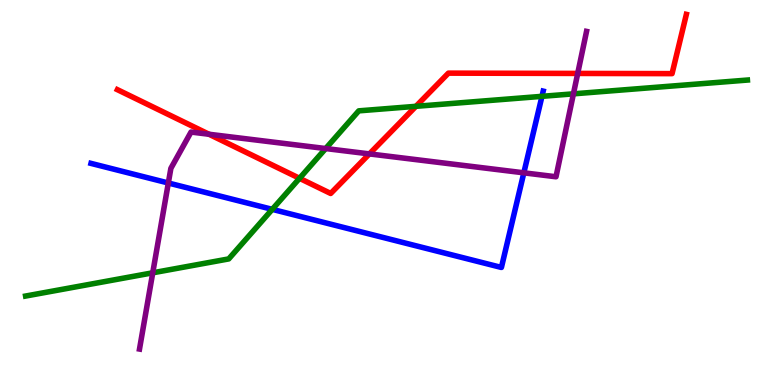[{'lines': ['blue', 'red'], 'intersections': []}, {'lines': ['green', 'red'], 'intersections': [{'x': 3.86, 'y': 5.37}, {'x': 5.37, 'y': 7.24}]}, {'lines': ['purple', 'red'], 'intersections': [{'x': 2.7, 'y': 6.51}, {'x': 4.77, 'y': 6.0}, {'x': 7.45, 'y': 8.09}]}, {'lines': ['blue', 'green'], 'intersections': [{'x': 3.51, 'y': 4.56}, {'x': 6.99, 'y': 7.5}]}, {'lines': ['blue', 'purple'], 'intersections': [{'x': 2.17, 'y': 5.25}, {'x': 6.76, 'y': 5.51}]}, {'lines': ['green', 'purple'], 'intersections': [{'x': 1.97, 'y': 2.91}, {'x': 4.2, 'y': 6.14}, {'x': 7.4, 'y': 7.56}]}]